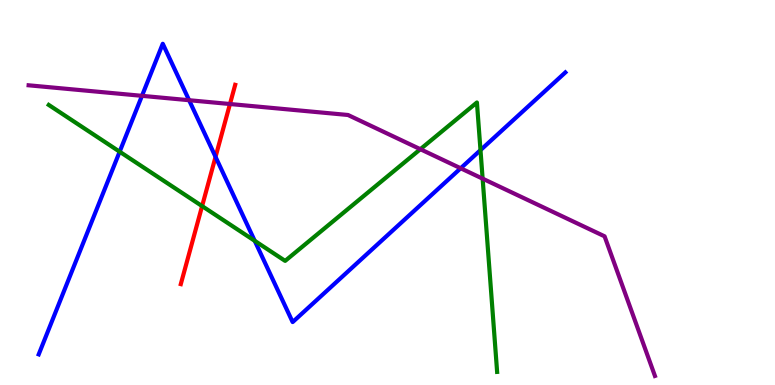[{'lines': ['blue', 'red'], 'intersections': [{'x': 2.78, 'y': 5.93}]}, {'lines': ['green', 'red'], 'intersections': [{'x': 2.61, 'y': 4.65}]}, {'lines': ['purple', 'red'], 'intersections': [{'x': 2.97, 'y': 7.3}]}, {'lines': ['blue', 'green'], 'intersections': [{'x': 1.54, 'y': 6.06}, {'x': 3.29, 'y': 3.74}, {'x': 6.2, 'y': 6.1}]}, {'lines': ['blue', 'purple'], 'intersections': [{'x': 1.83, 'y': 7.51}, {'x': 2.44, 'y': 7.4}, {'x': 5.94, 'y': 5.63}]}, {'lines': ['green', 'purple'], 'intersections': [{'x': 5.42, 'y': 6.12}, {'x': 6.23, 'y': 5.36}]}]